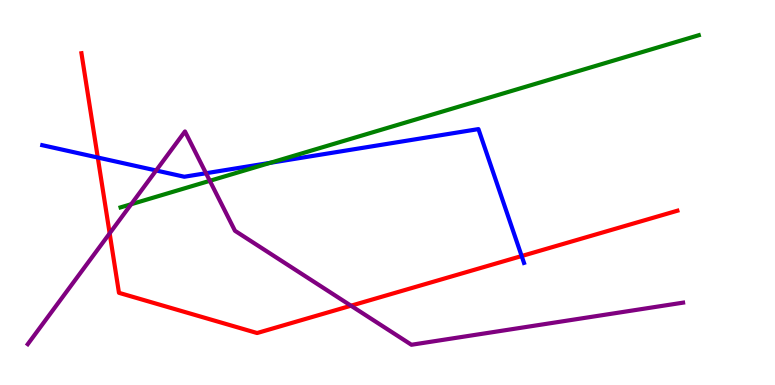[{'lines': ['blue', 'red'], 'intersections': [{'x': 1.26, 'y': 5.91}, {'x': 6.73, 'y': 3.35}]}, {'lines': ['green', 'red'], 'intersections': []}, {'lines': ['purple', 'red'], 'intersections': [{'x': 1.41, 'y': 3.94}, {'x': 4.53, 'y': 2.06}]}, {'lines': ['blue', 'green'], 'intersections': [{'x': 3.49, 'y': 5.77}]}, {'lines': ['blue', 'purple'], 'intersections': [{'x': 2.01, 'y': 5.57}, {'x': 2.66, 'y': 5.5}]}, {'lines': ['green', 'purple'], 'intersections': [{'x': 1.69, 'y': 4.7}, {'x': 2.71, 'y': 5.3}]}]